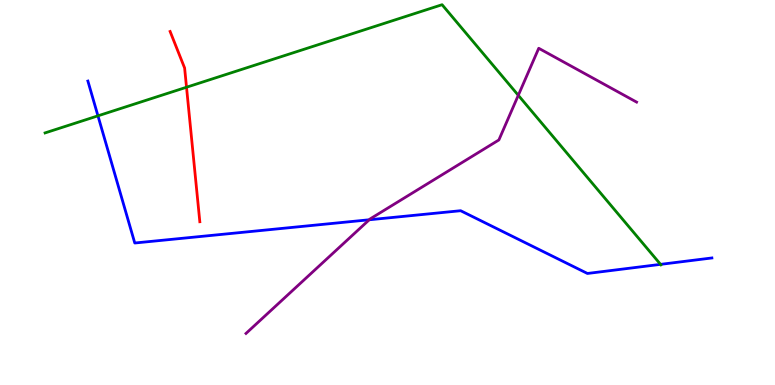[{'lines': ['blue', 'red'], 'intersections': []}, {'lines': ['green', 'red'], 'intersections': [{'x': 2.41, 'y': 7.73}]}, {'lines': ['purple', 'red'], 'intersections': []}, {'lines': ['blue', 'green'], 'intersections': [{'x': 1.26, 'y': 6.99}, {'x': 8.52, 'y': 3.13}]}, {'lines': ['blue', 'purple'], 'intersections': [{'x': 4.76, 'y': 4.29}]}, {'lines': ['green', 'purple'], 'intersections': [{'x': 6.69, 'y': 7.52}]}]